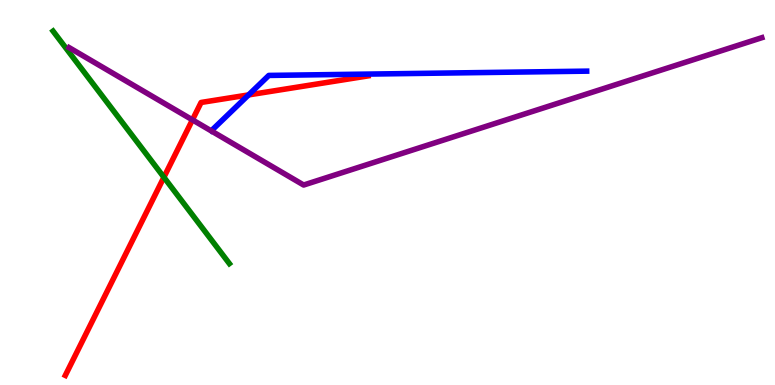[{'lines': ['blue', 'red'], 'intersections': [{'x': 3.21, 'y': 7.53}]}, {'lines': ['green', 'red'], 'intersections': [{'x': 2.11, 'y': 5.4}]}, {'lines': ['purple', 'red'], 'intersections': [{'x': 2.48, 'y': 6.89}]}, {'lines': ['blue', 'green'], 'intersections': []}, {'lines': ['blue', 'purple'], 'intersections': []}, {'lines': ['green', 'purple'], 'intersections': []}]